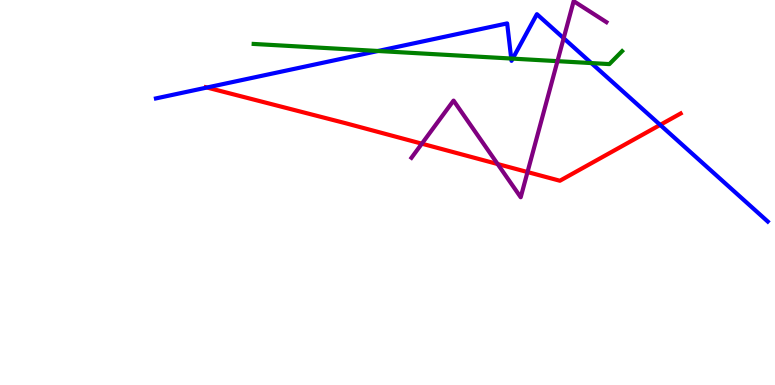[{'lines': ['blue', 'red'], 'intersections': [{'x': 2.67, 'y': 7.73}, {'x': 8.52, 'y': 6.76}]}, {'lines': ['green', 'red'], 'intersections': []}, {'lines': ['purple', 'red'], 'intersections': [{'x': 5.44, 'y': 6.27}, {'x': 6.42, 'y': 5.74}, {'x': 6.81, 'y': 5.53}]}, {'lines': ['blue', 'green'], 'intersections': [{'x': 4.88, 'y': 8.68}, {'x': 6.6, 'y': 8.48}, {'x': 6.62, 'y': 8.48}, {'x': 7.63, 'y': 8.36}]}, {'lines': ['blue', 'purple'], 'intersections': [{'x': 7.27, 'y': 9.01}]}, {'lines': ['green', 'purple'], 'intersections': [{'x': 7.19, 'y': 8.41}]}]